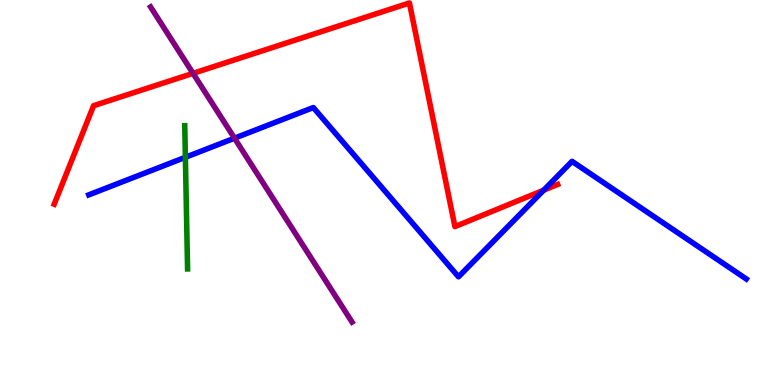[{'lines': ['blue', 'red'], 'intersections': [{'x': 7.02, 'y': 5.06}]}, {'lines': ['green', 'red'], 'intersections': []}, {'lines': ['purple', 'red'], 'intersections': [{'x': 2.49, 'y': 8.09}]}, {'lines': ['blue', 'green'], 'intersections': [{'x': 2.39, 'y': 5.91}]}, {'lines': ['blue', 'purple'], 'intersections': [{'x': 3.03, 'y': 6.41}]}, {'lines': ['green', 'purple'], 'intersections': []}]